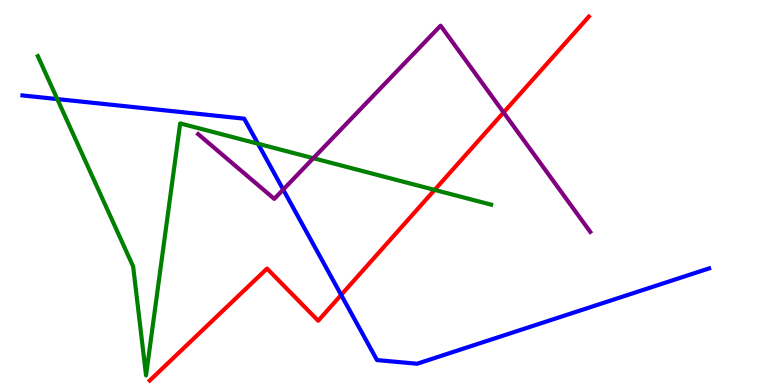[{'lines': ['blue', 'red'], 'intersections': [{'x': 4.4, 'y': 2.34}]}, {'lines': ['green', 'red'], 'intersections': [{'x': 5.61, 'y': 5.07}]}, {'lines': ['purple', 'red'], 'intersections': [{'x': 6.5, 'y': 7.08}]}, {'lines': ['blue', 'green'], 'intersections': [{'x': 0.739, 'y': 7.43}, {'x': 3.33, 'y': 6.27}]}, {'lines': ['blue', 'purple'], 'intersections': [{'x': 3.65, 'y': 5.08}]}, {'lines': ['green', 'purple'], 'intersections': [{'x': 4.04, 'y': 5.89}]}]